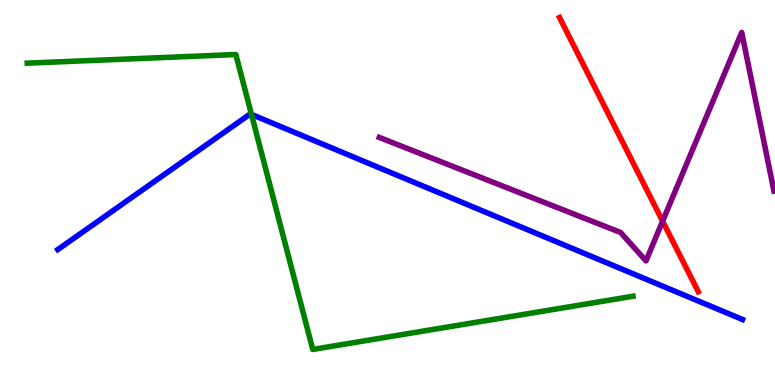[{'lines': ['blue', 'red'], 'intersections': []}, {'lines': ['green', 'red'], 'intersections': []}, {'lines': ['purple', 'red'], 'intersections': [{'x': 8.55, 'y': 4.25}]}, {'lines': ['blue', 'green'], 'intersections': [{'x': 3.24, 'y': 7.03}]}, {'lines': ['blue', 'purple'], 'intersections': []}, {'lines': ['green', 'purple'], 'intersections': []}]